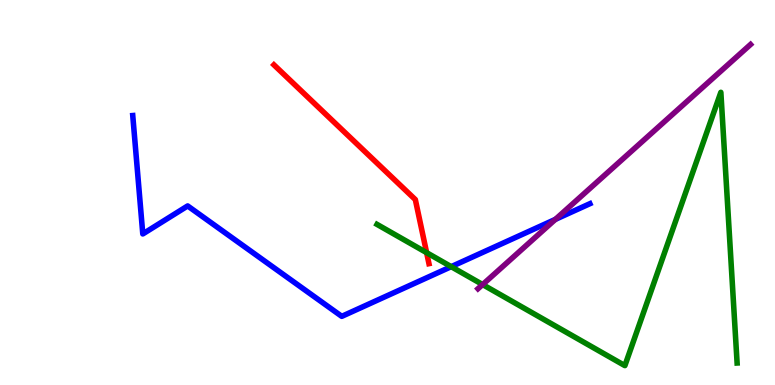[{'lines': ['blue', 'red'], 'intersections': []}, {'lines': ['green', 'red'], 'intersections': [{'x': 5.5, 'y': 3.44}]}, {'lines': ['purple', 'red'], 'intersections': []}, {'lines': ['blue', 'green'], 'intersections': [{'x': 5.82, 'y': 3.07}]}, {'lines': ['blue', 'purple'], 'intersections': [{'x': 7.17, 'y': 4.3}]}, {'lines': ['green', 'purple'], 'intersections': [{'x': 6.23, 'y': 2.61}]}]